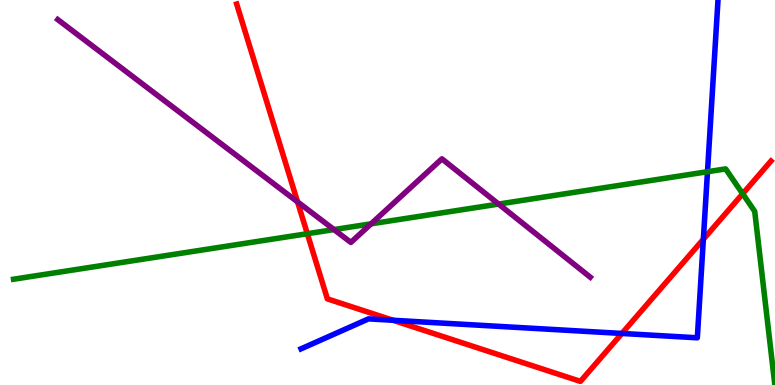[{'lines': ['blue', 'red'], 'intersections': [{'x': 5.07, 'y': 1.68}, {'x': 8.02, 'y': 1.34}, {'x': 9.08, 'y': 3.79}]}, {'lines': ['green', 'red'], 'intersections': [{'x': 3.97, 'y': 3.93}, {'x': 9.58, 'y': 4.97}]}, {'lines': ['purple', 'red'], 'intersections': [{'x': 3.84, 'y': 4.76}]}, {'lines': ['blue', 'green'], 'intersections': [{'x': 9.13, 'y': 5.54}]}, {'lines': ['blue', 'purple'], 'intersections': []}, {'lines': ['green', 'purple'], 'intersections': [{'x': 4.31, 'y': 4.04}, {'x': 4.79, 'y': 4.19}, {'x': 6.43, 'y': 4.7}]}]